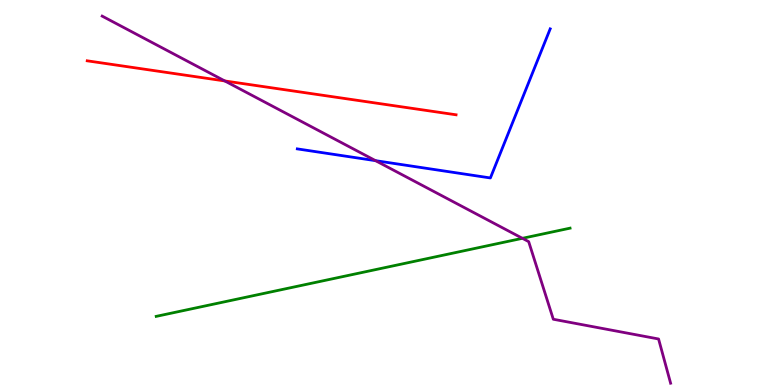[{'lines': ['blue', 'red'], 'intersections': []}, {'lines': ['green', 'red'], 'intersections': []}, {'lines': ['purple', 'red'], 'intersections': [{'x': 2.9, 'y': 7.9}]}, {'lines': ['blue', 'green'], 'intersections': []}, {'lines': ['blue', 'purple'], 'intersections': [{'x': 4.85, 'y': 5.83}]}, {'lines': ['green', 'purple'], 'intersections': [{'x': 6.74, 'y': 3.81}]}]